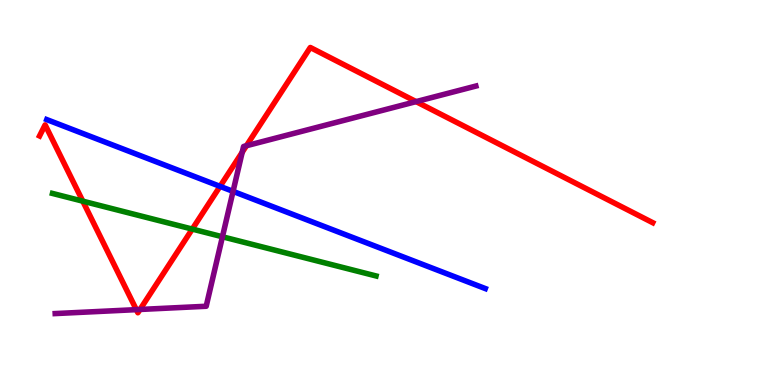[{'lines': ['blue', 'red'], 'intersections': [{'x': 2.84, 'y': 5.16}]}, {'lines': ['green', 'red'], 'intersections': [{'x': 1.07, 'y': 4.77}, {'x': 2.48, 'y': 4.05}]}, {'lines': ['purple', 'red'], 'intersections': [{'x': 1.76, 'y': 1.96}, {'x': 1.81, 'y': 1.96}, {'x': 3.13, 'y': 6.05}, {'x': 3.18, 'y': 6.21}, {'x': 5.37, 'y': 7.36}]}, {'lines': ['blue', 'green'], 'intersections': []}, {'lines': ['blue', 'purple'], 'intersections': [{'x': 3.01, 'y': 5.03}]}, {'lines': ['green', 'purple'], 'intersections': [{'x': 2.87, 'y': 3.85}]}]